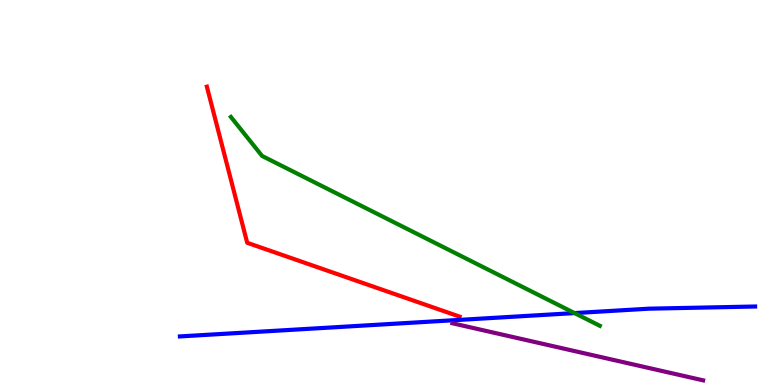[{'lines': ['blue', 'red'], 'intersections': []}, {'lines': ['green', 'red'], 'intersections': []}, {'lines': ['purple', 'red'], 'intersections': []}, {'lines': ['blue', 'green'], 'intersections': [{'x': 7.41, 'y': 1.87}]}, {'lines': ['blue', 'purple'], 'intersections': []}, {'lines': ['green', 'purple'], 'intersections': []}]